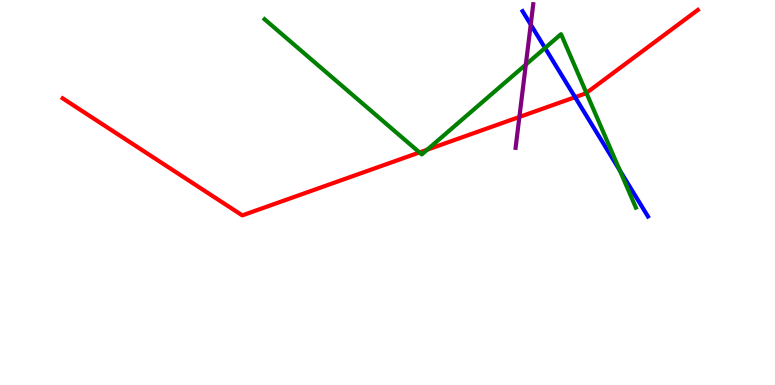[{'lines': ['blue', 'red'], 'intersections': [{'x': 7.42, 'y': 7.48}]}, {'lines': ['green', 'red'], 'intersections': [{'x': 5.41, 'y': 6.04}, {'x': 5.51, 'y': 6.11}, {'x': 7.57, 'y': 7.59}]}, {'lines': ['purple', 'red'], 'intersections': [{'x': 6.7, 'y': 6.96}]}, {'lines': ['blue', 'green'], 'intersections': [{'x': 7.03, 'y': 8.75}, {'x': 8.0, 'y': 5.57}]}, {'lines': ['blue', 'purple'], 'intersections': [{'x': 6.85, 'y': 9.36}]}, {'lines': ['green', 'purple'], 'intersections': [{'x': 6.78, 'y': 8.32}]}]